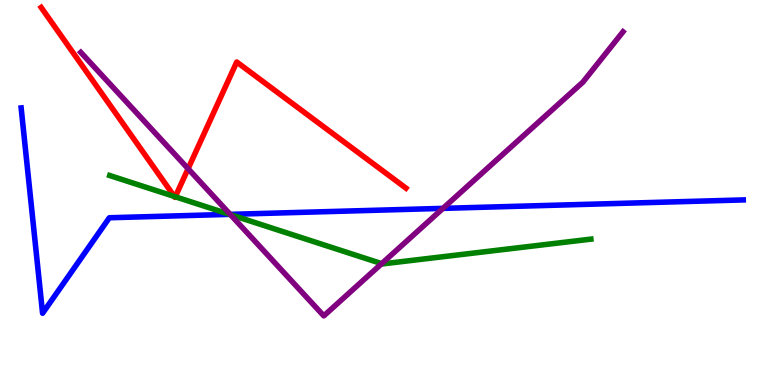[{'lines': ['blue', 'red'], 'intersections': []}, {'lines': ['green', 'red'], 'intersections': [{'x': 2.25, 'y': 4.9}, {'x': 2.26, 'y': 4.89}]}, {'lines': ['purple', 'red'], 'intersections': [{'x': 2.43, 'y': 5.62}]}, {'lines': ['blue', 'green'], 'intersections': [{'x': 2.96, 'y': 4.43}]}, {'lines': ['blue', 'purple'], 'intersections': [{'x': 2.97, 'y': 4.43}, {'x': 5.72, 'y': 4.59}]}, {'lines': ['green', 'purple'], 'intersections': [{'x': 2.97, 'y': 4.43}, {'x': 4.93, 'y': 3.15}]}]